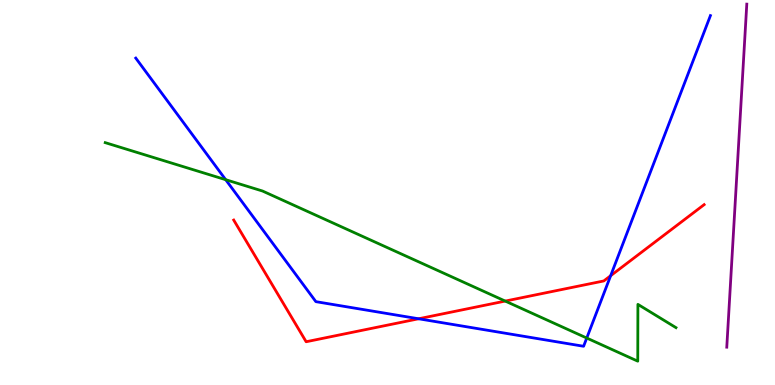[{'lines': ['blue', 'red'], 'intersections': [{'x': 5.4, 'y': 1.72}, {'x': 7.88, 'y': 2.84}]}, {'lines': ['green', 'red'], 'intersections': [{'x': 6.52, 'y': 2.18}]}, {'lines': ['purple', 'red'], 'intersections': []}, {'lines': ['blue', 'green'], 'intersections': [{'x': 2.91, 'y': 5.33}, {'x': 7.57, 'y': 1.22}]}, {'lines': ['blue', 'purple'], 'intersections': []}, {'lines': ['green', 'purple'], 'intersections': []}]